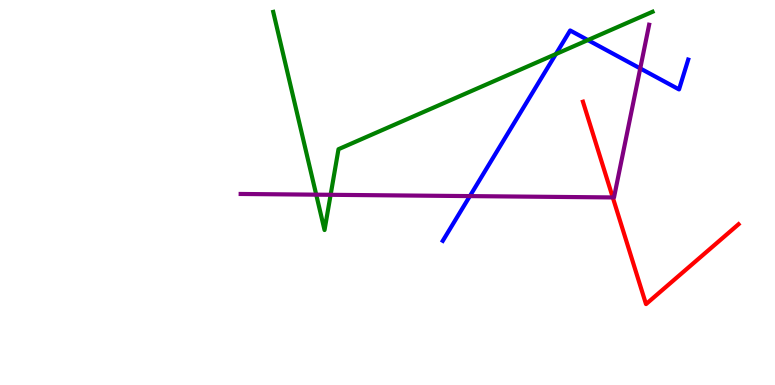[{'lines': ['blue', 'red'], 'intersections': []}, {'lines': ['green', 'red'], 'intersections': []}, {'lines': ['purple', 'red'], 'intersections': [{'x': 7.91, 'y': 4.87}]}, {'lines': ['blue', 'green'], 'intersections': [{'x': 7.17, 'y': 8.6}, {'x': 7.59, 'y': 8.96}]}, {'lines': ['blue', 'purple'], 'intersections': [{'x': 6.06, 'y': 4.91}, {'x': 8.26, 'y': 8.22}]}, {'lines': ['green', 'purple'], 'intersections': [{'x': 4.08, 'y': 4.94}, {'x': 4.27, 'y': 4.94}]}]